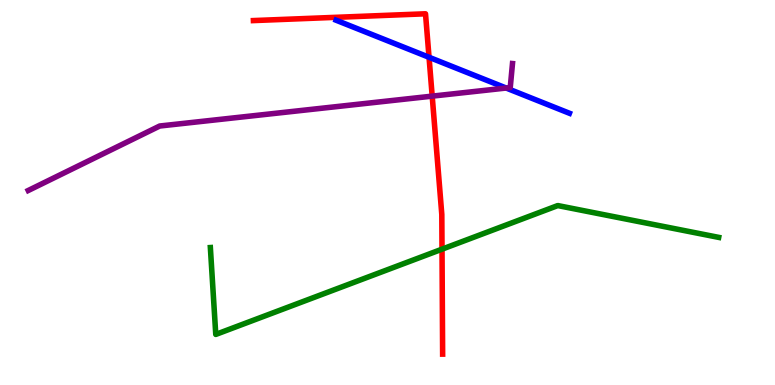[{'lines': ['blue', 'red'], 'intersections': [{'x': 5.54, 'y': 8.51}]}, {'lines': ['green', 'red'], 'intersections': [{'x': 5.7, 'y': 3.53}]}, {'lines': ['purple', 'red'], 'intersections': [{'x': 5.58, 'y': 7.5}]}, {'lines': ['blue', 'green'], 'intersections': []}, {'lines': ['blue', 'purple'], 'intersections': [{'x': 6.53, 'y': 7.71}]}, {'lines': ['green', 'purple'], 'intersections': []}]